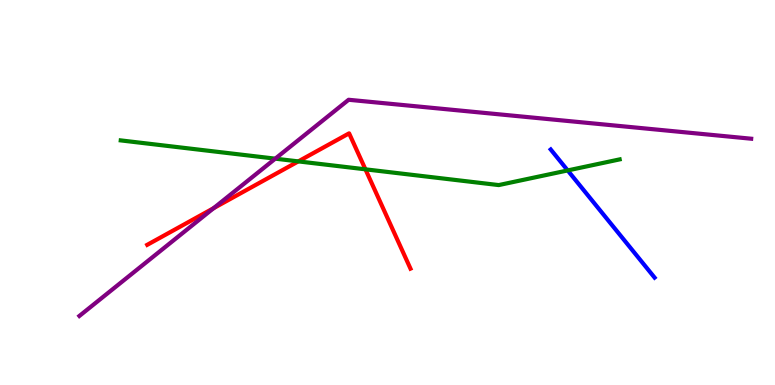[{'lines': ['blue', 'red'], 'intersections': []}, {'lines': ['green', 'red'], 'intersections': [{'x': 3.85, 'y': 5.81}, {'x': 4.72, 'y': 5.6}]}, {'lines': ['purple', 'red'], 'intersections': [{'x': 2.76, 'y': 4.59}]}, {'lines': ['blue', 'green'], 'intersections': [{'x': 7.33, 'y': 5.57}]}, {'lines': ['blue', 'purple'], 'intersections': []}, {'lines': ['green', 'purple'], 'intersections': [{'x': 3.55, 'y': 5.88}]}]